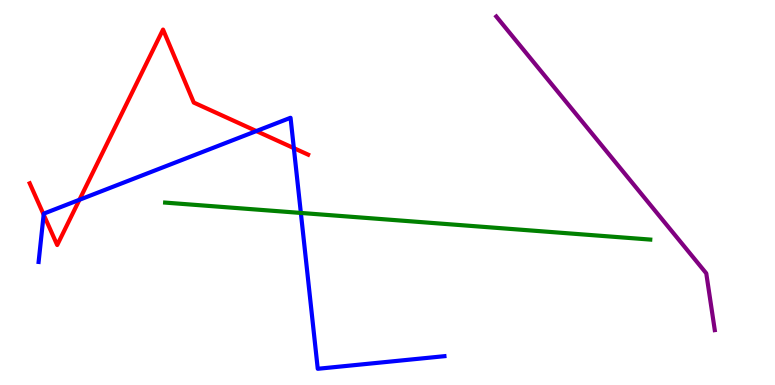[{'lines': ['blue', 'red'], 'intersections': [{'x': 0.563, 'y': 4.43}, {'x': 1.02, 'y': 4.81}, {'x': 3.31, 'y': 6.6}, {'x': 3.79, 'y': 6.15}]}, {'lines': ['green', 'red'], 'intersections': []}, {'lines': ['purple', 'red'], 'intersections': []}, {'lines': ['blue', 'green'], 'intersections': [{'x': 3.88, 'y': 4.47}]}, {'lines': ['blue', 'purple'], 'intersections': []}, {'lines': ['green', 'purple'], 'intersections': []}]